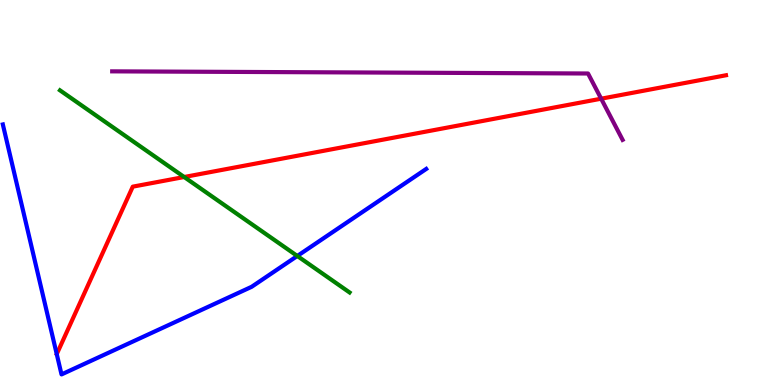[{'lines': ['blue', 'red'], 'intersections': []}, {'lines': ['green', 'red'], 'intersections': [{'x': 2.38, 'y': 5.4}]}, {'lines': ['purple', 'red'], 'intersections': [{'x': 7.76, 'y': 7.44}]}, {'lines': ['blue', 'green'], 'intersections': [{'x': 3.84, 'y': 3.35}]}, {'lines': ['blue', 'purple'], 'intersections': []}, {'lines': ['green', 'purple'], 'intersections': []}]